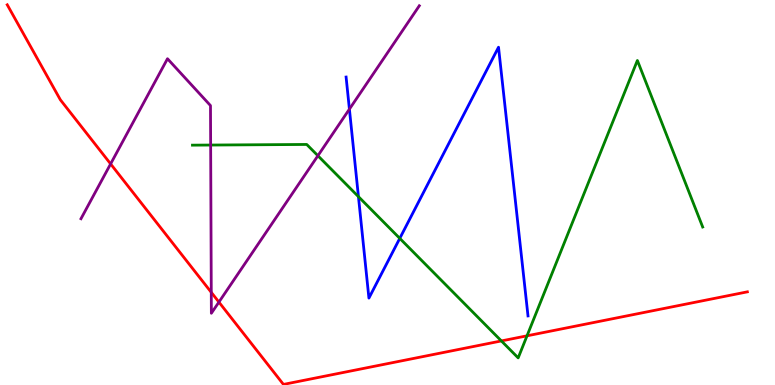[{'lines': ['blue', 'red'], 'intersections': []}, {'lines': ['green', 'red'], 'intersections': [{'x': 6.47, 'y': 1.14}, {'x': 6.8, 'y': 1.28}]}, {'lines': ['purple', 'red'], 'intersections': [{'x': 1.43, 'y': 5.74}, {'x': 2.73, 'y': 2.41}, {'x': 2.82, 'y': 2.15}]}, {'lines': ['blue', 'green'], 'intersections': [{'x': 4.63, 'y': 4.89}, {'x': 5.16, 'y': 3.81}]}, {'lines': ['blue', 'purple'], 'intersections': [{'x': 4.51, 'y': 7.17}]}, {'lines': ['green', 'purple'], 'intersections': [{'x': 2.72, 'y': 6.23}, {'x': 4.1, 'y': 5.96}]}]